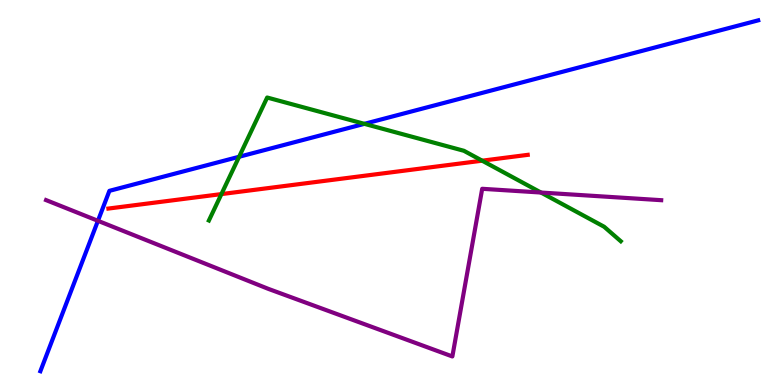[{'lines': ['blue', 'red'], 'intersections': []}, {'lines': ['green', 'red'], 'intersections': [{'x': 2.86, 'y': 4.96}, {'x': 6.22, 'y': 5.83}]}, {'lines': ['purple', 'red'], 'intersections': []}, {'lines': ['blue', 'green'], 'intersections': [{'x': 3.09, 'y': 5.93}, {'x': 4.7, 'y': 6.78}]}, {'lines': ['blue', 'purple'], 'intersections': [{'x': 1.26, 'y': 4.26}]}, {'lines': ['green', 'purple'], 'intersections': [{'x': 6.98, 'y': 5.0}]}]